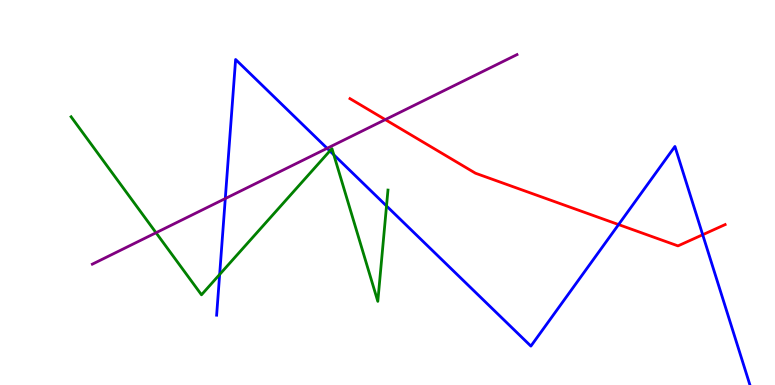[{'lines': ['blue', 'red'], 'intersections': [{'x': 7.98, 'y': 4.17}, {'x': 9.07, 'y': 3.9}]}, {'lines': ['green', 'red'], 'intersections': []}, {'lines': ['purple', 'red'], 'intersections': [{'x': 4.97, 'y': 6.89}]}, {'lines': ['blue', 'green'], 'intersections': [{'x': 2.83, 'y': 2.87}, {'x': 4.26, 'y': 6.08}, {'x': 4.31, 'y': 5.98}, {'x': 4.99, 'y': 4.65}]}, {'lines': ['blue', 'purple'], 'intersections': [{'x': 2.91, 'y': 4.84}, {'x': 4.22, 'y': 6.15}]}, {'lines': ['green', 'purple'], 'intersections': [{'x': 2.01, 'y': 3.95}]}]